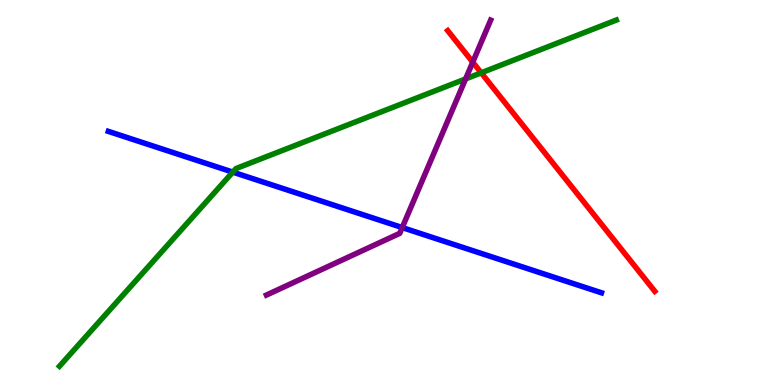[{'lines': ['blue', 'red'], 'intersections': []}, {'lines': ['green', 'red'], 'intersections': [{'x': 6.21, 'y': 8.11}]}, {'lines': ['purple', 'red'], 'intersections': [{'x': 6.1, 'y': 8.39}]}, {'lines': ['blue', 'green'], 'intersections': [{'x': 3.0, 'y': 5.53}]}, {'lines': ['blue', 'purple'], 'intersections': [{'x': 5.19, 'y': 4.09}]}, {'lines': ['green', 'purple'], 'intersections': [{'x': 6.01, 'y': 7.95}]}]